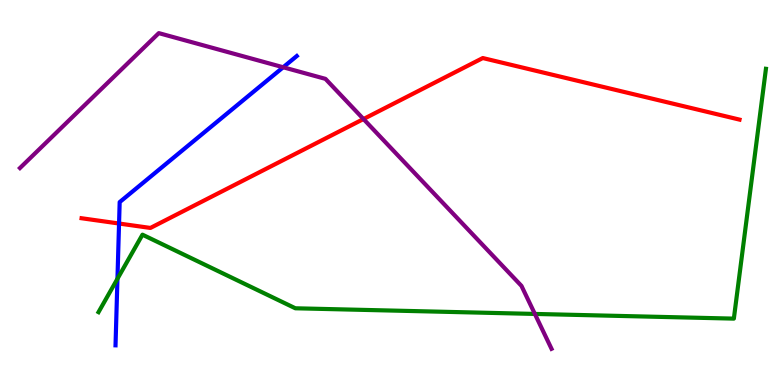[{'lines': ['blue', 'red'], 'intersections': [{'x': 1.54, 'y': 4.19}]}, {'lines': ['green', 'red'], 'intersections': []}, {'lines': ['purple', 'red'], 'intersections': [{'x': 4.69, 'y': 6.91}]}, {'lines': ['blue', 'green'], 'intersections': [{'x': 1.52, 'y': 2.76}]}, {'lines': ['blue', 'purple'], 'intersections': [{'x': 3.65, 'y': 8.25}]}, {'lines': ['green', 'purple'], 'intersections': [{'x': 6.9, 'y': 1.85}]}]